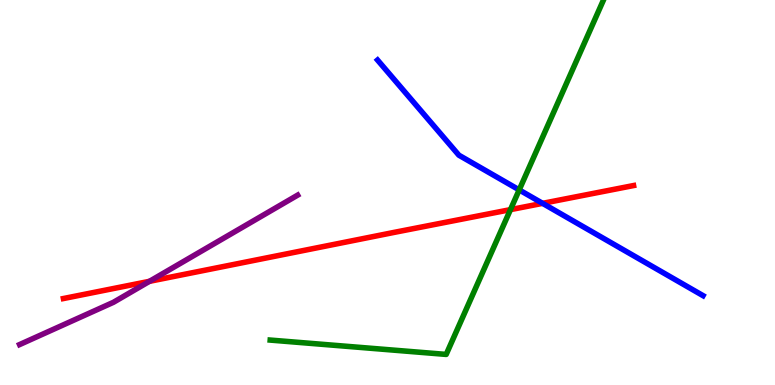[{'lines': ['blue', 'red'], 'intersections': [{'x': 7.0, 'y': 4.72}]}, {'lines': ['green', 'red'], 'intersections': [{'x': 6.59, 'y': 4.55}]}, {'lines': ['purple', 'red'], 'intersections': [{'x': 1.93, 'y': 2.69}]}, {'lines': ['blue', 'green'], 'intersections': [{'x': 6.7, 'y': 5.07}]}, {'lines': ['blue', 'purple'], 'intersections': []}, {'lines': ['green', 'purple'], 'intersections': []}]